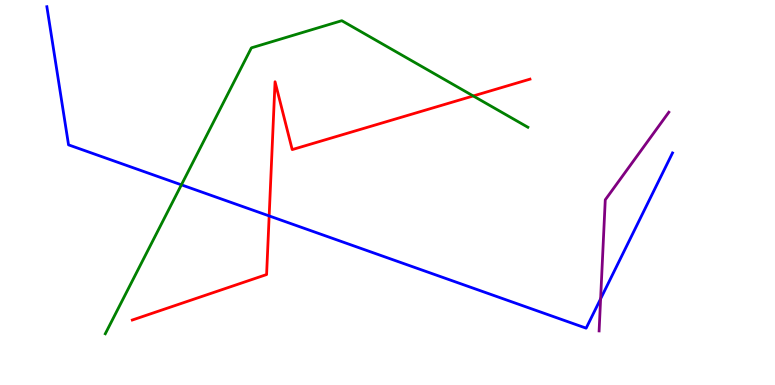[{'lines': ['blue', 'red'], 'intersections': [{'x': 3.47, 'y': 4.39}]}, {'lines': ['green', 'red'], 'intersections': [{'x': 6.11, 'y': 7.51}]}, {'lines': ['purple', 'red'], 'intersections': []}, {'lines': ['blue', 'green'], 'intersections': [{'x': 2.34, 'y': 5.2}]}, {'lines': ['blue', 'purple'], 'intersections': [{'x': 7.75, 'y': 2.24}]}, {'lines': ['green', 'purple'], 'intersections': []}]